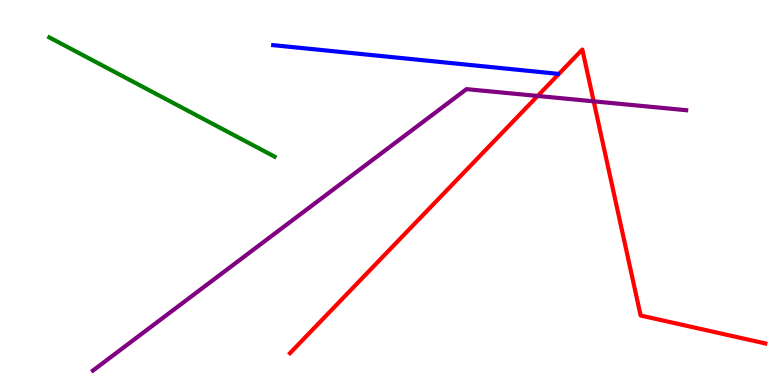[{'lines': ['blue', 'red'], 'intersections': []}, {'lines': ['green', 'red'], 'intersections': []}, {'lines': ['purple', 'red'], 'intersections': [{'x': 6.94, 'y': 7.51}, {'x': 7.66, 'y': 7.37}]}, {'lines': ['blue', 'green'], 'intersections': []}, {'lines': ['blue', 'purple'], 'intersections': []}, {'lines': ['green', 'purple'], 'intersections': []}]